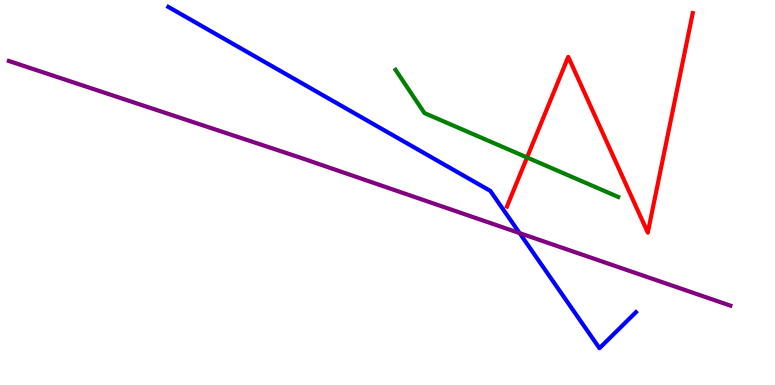[{'lines': ['blue', 'red'], 'intersections': []}, {'lines': ['green', 'red'], 'intersections': [{'x': 6.8, 'y': 5.91}]}, {'lines': ['purple', 'red'], 'intersections': []}, {'lines': ['blue', 'green'], 'intersections': []}, {'lines': ['blue', 'purple'], 'intersections': [{'x': 6.7, 'y': 3.95}]}, {'lines': ['green', 'purple'], 'intersections': []}]